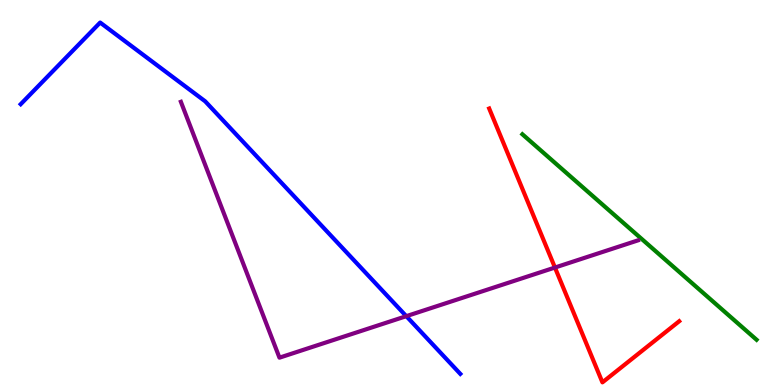[{'lines': ['blue', 'red'], 'intersections': []}, {'lines': ['green', 'red'], 'intersections': []}, {'lines': ['purple', 'red'], 'intersections': [{'x': 7.16, 'y': 3.05}]}, {'lines': ['blue', 'green'], 'intersections': []}, {'lines': ['blue', 'purple'], 'intersections': [{'x': 5.24, 'y': 1.79}]}, {'lines': ['green', 'purple'], 'intersections': []}]